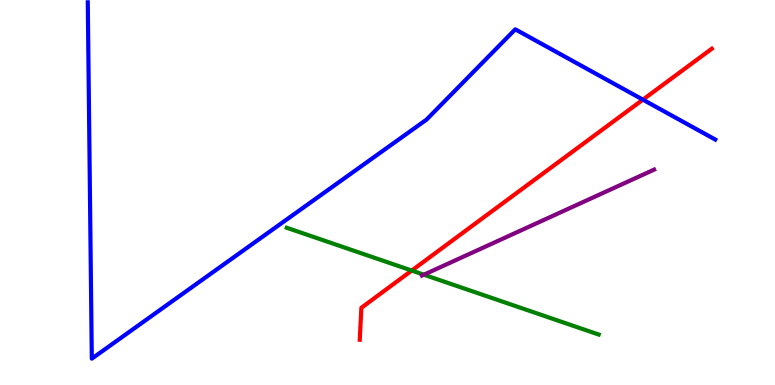[{'lines': ['blue', 'red'], 'intersections': [{'x': 8.3, 'y': 7.41}]}, {'lines': ['green', 'red'], 'intersections': [{'x': 5.31, 'y': 2.97}]}, {'lines': ['purple', 'red'], 'intersections': []}, {'lines': ['blue', 'green'], 'intersections': []}, {'lines': ['blue', 'purple'], 'intersections': []}, {'lines': ['green', 'purple'], 'intersections': [{'x': 5.47, 'y': 2.86}]}]